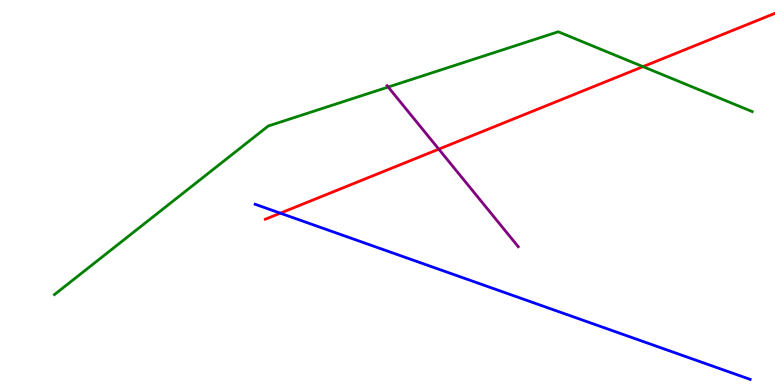[{'lines': ['blue', 'red'], 'intersections': [{'x': 3.62, 'y': 4.46}]}, {'lines': ['green', 'red'], 'intersections': [{'x': 8.3, 'y': 8.27}]}, {'lines': ['purple', 'red'], 'intersections': [{'x': 5.66, 'y': 6.13}]}, {'lines': ['blue', 'green'], 'intersections': []}, {'lines': ['blue', 'purple'], 'intersections': []}, {'lines': ['green', 'purple'], 'intersections': [{'x': 5.01, 'y': 7.74}]}]